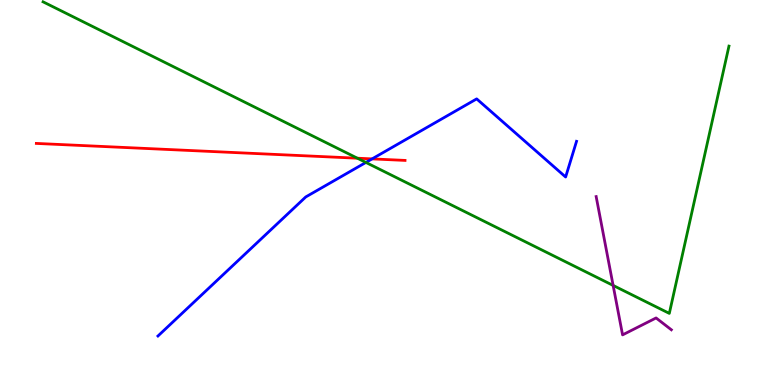[{'lines': ['blue', 'red'], 'intersections': [{'x': 4.8, 'y': 5.87}]}, {'lines': ['green', 'red'], 'intersections': [{'x': 4.61, 'y': 5.89}]}, {'lines': ['purple', 'red'], 'intersections': []}, {'lines': ['blue', 'green'], 'intersections': [{'x': 4.72, 'y': 5.78}]}, {'lines': ['blue', 'purple'], 'intersections': []}, {'lines': ['green', 'purple'], 'intersections': [{'x': 7.91, 'y': 2.59}]}]